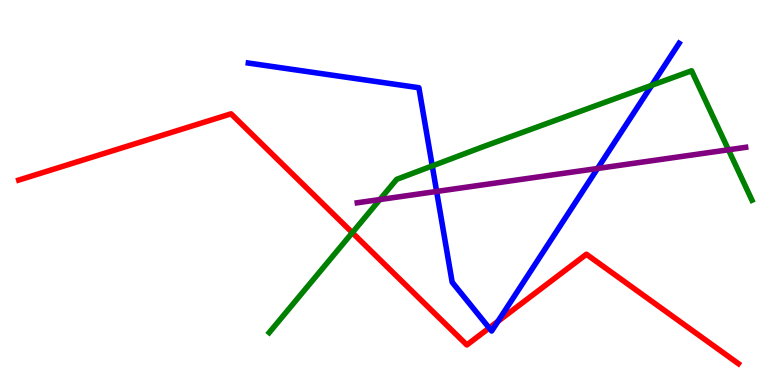[{'lines': ['blue', 'red'], 'intersections': [{'x': 6.31, 'y': 1.48}, {'x': 6.43, 'y': 1.65}]}, {'lines': ['green', 'red'], 'intersections': [{'x': 4.55, 'y': 3.96}]}, {'lines': ['purple', 'red'], 'intersections': []}, {'lines': ['blue', 'green'], 'intersections': [{'x': 5.58, 'y': 5.69}, {'x': 8.41, 'y': 7.78}]}, {'lines': ['blue', 'purple'], 'intersections': [{'x': 5.63, 'y': 5.03}, {'x': 7.71, 'y': 5.62}]}, {'lines': ['green', 'purple'], 'intersections': [{'x': 4.9, 'y': 4.82}, {'x': 9.4, 'y': 6.11}]}]